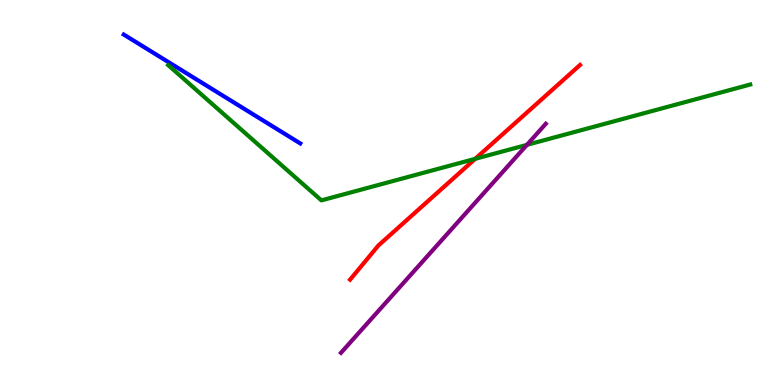[{'lines': ['blue', 'red'], 'intersections': []}, {'lines': ['green', 'red'], 'intersections': [{'x': 6.13, 'y': 5.87}]}, {'lines': ['purple', 'red'], 'intersections': []}, {'lines': ['blue', 'green'], 'intersections': []}, {'lines': ['blue', 'purple'], 'intersections': []}, {'lines': ['green', 'purple'], 'intersections': [{'x': 6.8, 'y': 6.24}]}]